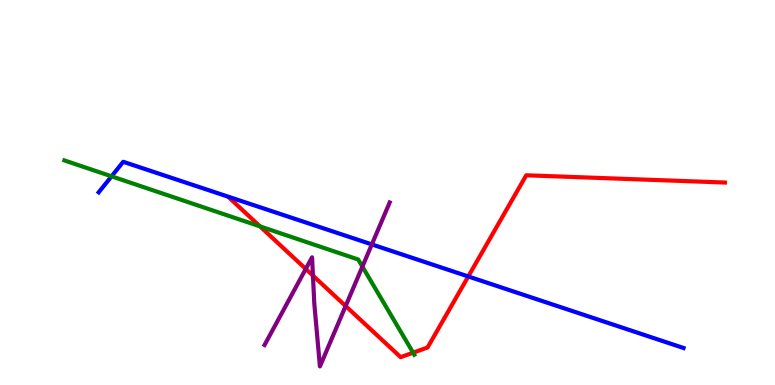[{'lines': ['blue', 'red'], 'intersections': [{'x': 6.04, 'y': 2.82}]}, {'lines': ['green', 'red'], 'intersections': [{'x': 3.36, 'y': 4.12}, {'x': 5.33, 'y': 0.84}]}, {'lines': ['purple', 'red'], 'intersections': [{'x': 3.95, 'y': 3.01}, {'x': 4.04, 'y': 2.84}, {'x': 4.46, 'y': 2.05}]}, {'lines': ['blue', 'green'], 'intersections': [{'x': 1.44, 'y': 5.42}]}, {'lines': ['blue', 'purple'], 'intersections': [{'x': 4.8, 'y': 3.65}]}, {'lines': ['green', 'purple'], 'intersections': [{'x': 4.68, 'y': 3.07}]}]